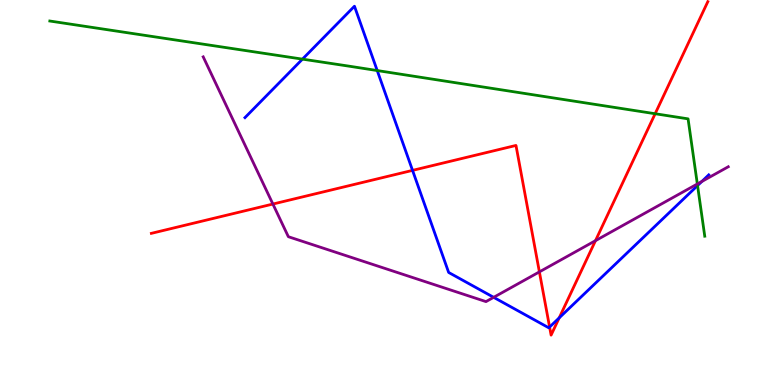[{'lines': ['blue', 'red'], 'intersections': [{'x': 5.32, 'y': 5.57}, {'x': 7.09, 'y': 1.51}, {'x': 7.22, 'y': 1.74}]}, {'lines': ['green', 'red'], 'intersections': [{'x': 8.45, 'y': 7.05}]}, {'lines': ['purple', 'red'], 'intersections': [{'x': 3.52, 'y': 4.7}, {'x': 6.96, 'y': 2.94}, {'x': 7.68, 'y': 3.75}]}, {'lines': ['blue', 'green'], 'intersections': [{'x': 3.9, 'y': 8.46}, {'x': 4.87, 'y': 8.17}, {'x': 9.0, 'y': 5.18}]}, {'lines': ['blue', 'purple'], 'intersections': [{'x': 6.37, 'y': 2.28}, {'x': 9.06, 'y': 5.29}]}, {'lines': ['green', 'purple'], 'intersections': [{'x': 9.0, 'y': 5.22}]}]